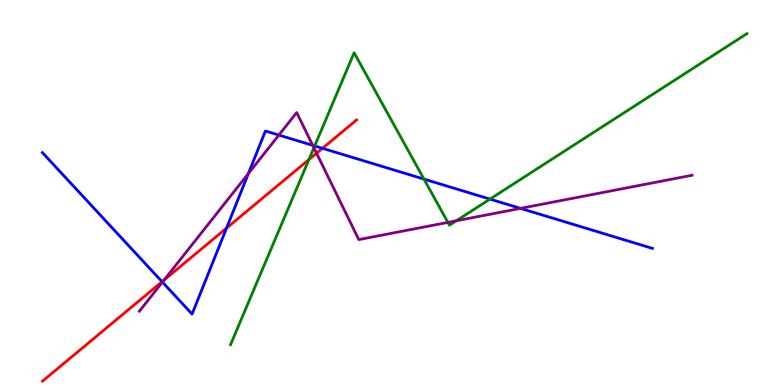[{'lines': ['blue', 'red'], 'intersections': [{'x': 2.09, 'y': 2.68}, {'x': 2.92, 'y': 4.07}, {'x': 4.16, 'y': 6.15}]}, {'lines': ['green', 'red'], 'intersections': [{'x': 3.99, 'y': 5.85}]}, {'lines': ['purple', 'red'], 'intersections': [{'x': 2.12, 'y': 2.73}, {'x': 4.08, 'y': 6.02}]}, {'lines': ['blue', 'green'], 'intersections': [{'x': 4.06, 'y': 6.21}, {'x': 5.47, 'y': 5.35}, {'x': 6.32, 'y': 4.83}]}, {'lines': ['blue', 'purple'], 'intersections': [{'x': 2.1, 'y': 2.67}, {'x': 3.21, 'y': 5.49}, {'x': 3.6, 'y': 6.49}, {'x': 4.04, 'y': 6.22}, {'x': 6.72, 'y': 4.59}]}, {'lines': ['green', 'purple'], 'intersections': [{'x': 4.05, 'y': 6.16}, {'x': 5.78, 'y': 4.22}, {'x': 5.89, 'y': 4.27}]}]